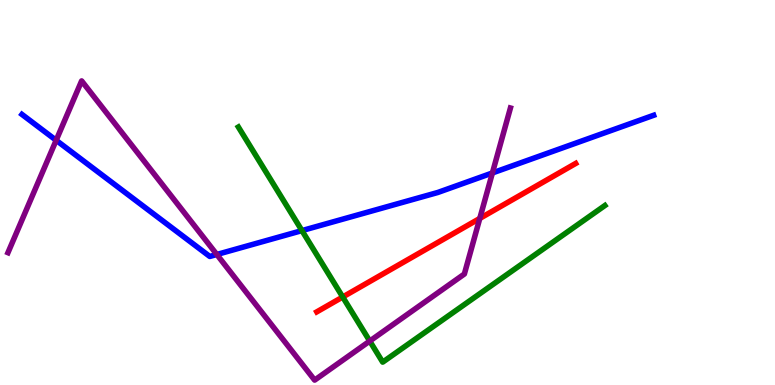[{'lines': ['blue', 'red'], 'intersections': []}, {'lines': ['green', 'red'], 'intersections': [{'x': 4.42, 'y': 2.29}]}, {'lines': ['purple', 'red'], 'intersections': [{'x': 6.19, 'y': 4.33}]}, {'lines': ['blue', 'green'], 'intersections': [{'x': 3.9, 'y': 4.01}]}, {'lines': ['blue', 'purple'], 'intersections': [{'x': 0.725, 'y': 6.36}, {'x': 2.8, 'y': 3.39}, {'x': 6.35, 'y': 5.51}]}, {'lines': ['green', 'purple'], 'intersections': [{'x': 4.77, 'y': 1.14}]}]